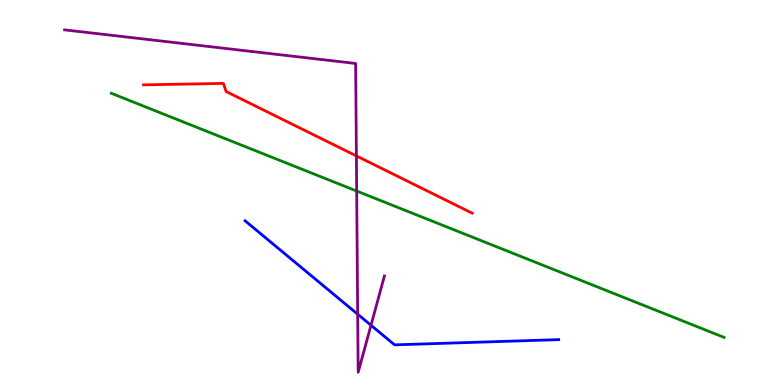[{'lines': ['blue', 'red'], 'intersections': []}, {'lines': ['green', 'red'], 'intersections': []}, {'lines': ['purple', 'red'], 'intersections': [{'x': 4.6, 'y': 5.95}]}, {'lines': ['blue', 'green'], 'intersections': []}, {'lines': ['blue', 'purple'], 'intersections': [{'x': 4.62, 'y': 1.84}, {'x': 4.79, 'y': 1.55}]}, {'lines': ['green', 'purple'], 'intersections': [{'x': 4.6, 'y': 5.04}]}]